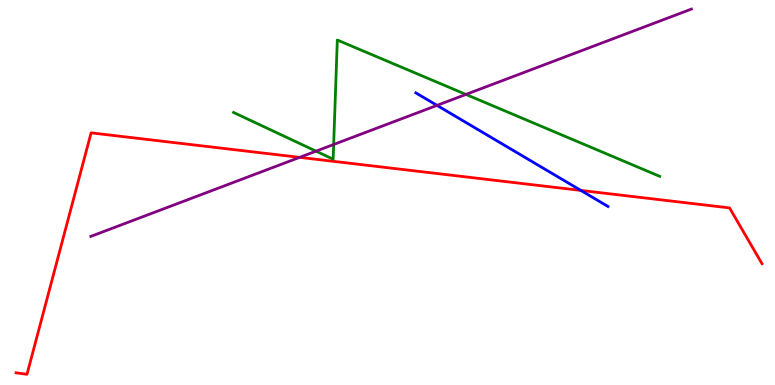[{'lines': ['blue', 'red'], 'intersections': [{'x': 7.49, 'y': 5.05}]}, {'lines': ['green', 'red'], 'intersections': []}, {'lines': ['purple', 'red'], 'intersections': [{'x': 3.87, 'y': 5.91}]}, {'lines': ['blue', 'green'], 'intersections': []}, {'lines': ['blue', 'purple'], 'intersections': [{'x': 5.64, 'y': 7.26}]}, {'lines': ['green', 'purple'], 'intersections': [{'x': 4.08, 'y': 6.07}, {'x': 4.31, 'y': 6.25}, {'x': 6.01, 'y': 7.55}]}]